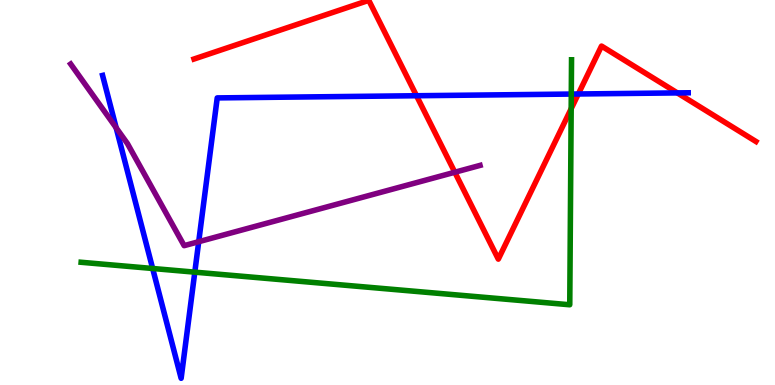[{'lines': ['blue', 'red'], 'intersections': [{'x': 5.37, 'y': 7.51}, {'x': 7.46, 'y': 7.56}, {'x': 8.74, 'y': 7.59}]}, {'lines': ['green', 'red'], 'intersections': [{'x': 7.37, 'y': 7.18}]}, {'lines': ['purple', 'red'], 'intersections': [{'x': 5.87, 'y': 5.53}]}, {'lines': ['blue', 'green'], 'intersections': [{'x': 1.97, 'y': 3.03}, {'x': 2.51, 'y': 2.93}, {'x': 7.37, 'y': 7.56}]}, {'lines': ['blue', 'purple'], 'intersections': [{'x': 1.5, 'y': 6.68}, {'x': 2.56, 'y': 3.72}]}, {'lines': ['green', 'purple'], 'intersections': []}]